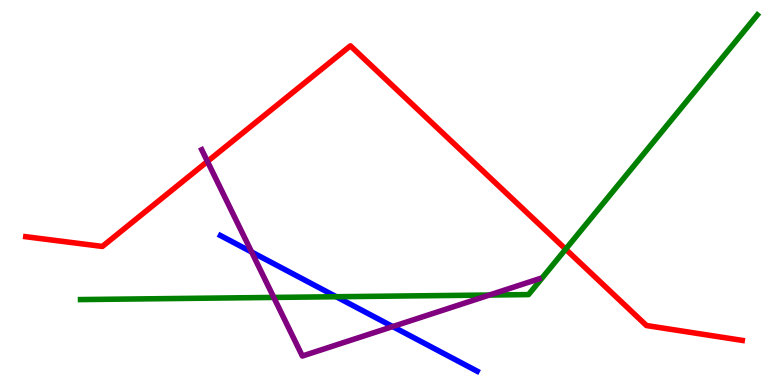[{'lines': ['blue', 'red'], 'intersections': []}, {'lines': ['green', 'red'], 'intersections': [{'x': 7.3, 'y': 3.53}]}, {'lines': ['purple', 'red'], 'intersections': [{'x': 2.68, 'y': 5.81}]}, {'lines': ['blue', 'green'], 'intersections': [{'x': 4.34, 'y': 2.29}]}, {'lines': ['blue', 'purple'], 'intersections': [{'x': 3.25, 'y': 3.45}, {'x': 5.07, 'y': 1.52}]}, {'lines': ['green', 'purple'], 'intersections': [{'x': 3.53, 'y': 2.27}, {'x': 6.32, 'y': 2.34}]}]